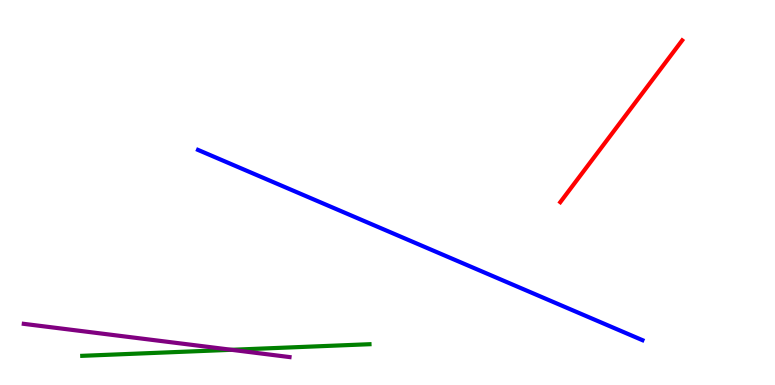[{'lines': ['blue', 'red'], 'intersections': []}, {'lines': ['green', 'red'], 'intersections': []}, {'lines': ['purple', 'red'], 'intersections': []}, {'lines': ['blue', 'green'], 'intersections': []}, {'lines': ['blue', 'purple'], 'intersections': []}, {'lines': ['green', 'purple'], 'intersections': [{'x': 2.99, 'y': 0.914}]}]